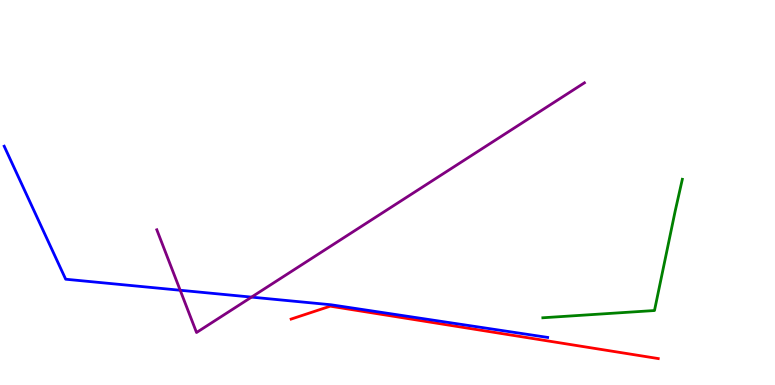[{'lines': ['blue', 'red'], 'intersections': []}, {'lines': ['green', 'red'], 'intersections': []}, {'lines': ['purple', 'red'], 'intersections': []}, {'lines': ['blue', 'green'], 'intersections': []}, {'lines': ['blue', 'purple'], 'intersections': [{'x': 2.33, 'y': 2.46}, {'x': 3.25, 'y': 2.28}]}, {'lines': ['green', 'purple'], 'intersections': []}]